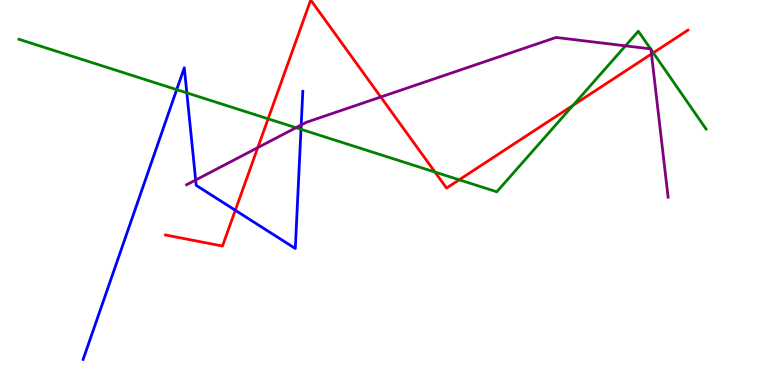[{'lines': ['blue', 'red'], 'intersections': [{'x': 3.04, 'y': 4.54}]}, {'lines': ['green', 'red'], 'intersections': [{'x': 3.46, 'y': 6.91}, {'x': 5.61, 'y': 5.53}, {'x': 5.93, 'y': 5.33}, {'x': 7.39, 'y': 7.27}, {'x': 8.43, 'y': 8.63}]}, {'lines': ['purple', 'red'], 'intersections': [{'x': 3.33, 'y': 6.17}, {'x': 4.91, 'y': 7.48}, {'x': 8.41, 'y': 8.6}]}, {'lines': ['blue', 'green'], 'intersections': [{'x': 2.28, 'y': 7.67}, {'x': 2.41, 'y': 7.59}, {'x': 3.88, 'y': 6.64}]}, {'lines': ['blue', 'purple'], 'intersections': [{'x': 2.52, 'y': 5.32}, {'x': 3.89, 'y': 6.75}]}, {'lines': ['green', 'purple'], 'intersections': [{'x': 3.82, 'y': 6.68}, {'x': 8.07, 'y': 8.81}, {'x': 8.39, 'y': 8.73}, {'x': 8.4, 'y': 8.72}]}]